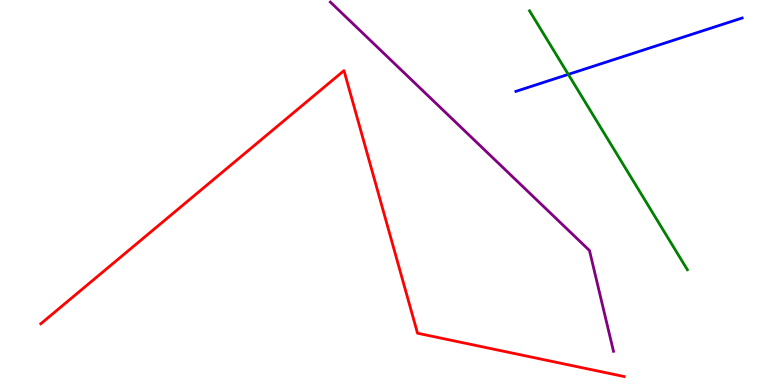[{'lines': ['blue', 'red'], 'intersections': []}, {'lines': ['green', 'red'], 'intersections': []}, {'lines': ['purple', 'red'], 'intersections': []}, {'lines': ['blue', 'green'], 'intersections': [{'x': 7.33, 'y': 8.07}]}, {'lines': ['blue', 'purple'], 'intersections': []}, {'lines': ['green', 'purple'], 'intersections': []}]